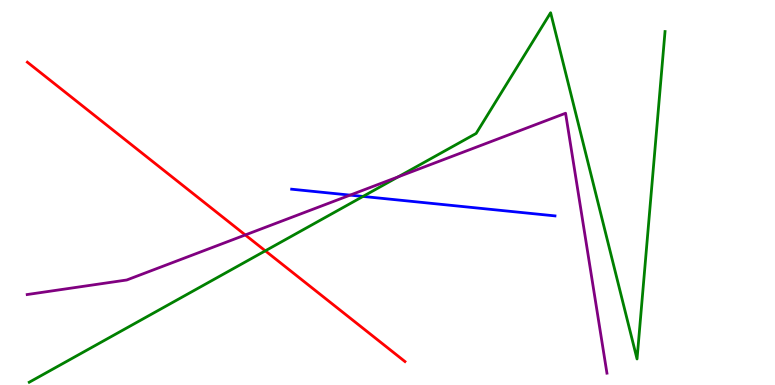[{'lines': ['blue', 'red'], 'intersections': []}, {'lines': ['green', 'red'], 'intersections': [{'x': 3.42, 'y': 3.49}]}, {'lines': ['purple', 'red'], 'intersections': [{'x': 3.16, 'y': 3.9}]}, {'lines': ['blue', 'green'], 'intersections': [{'x': 4.68, 'y': 4.9}]}, {'lines': ['blue', 'purple'], 'intersections': [{'x': 4.52, 'y': 4.93}]}, {'lines': ['green', 'purple'], 'intersections': [{'x': 5.14, 'y': 5.41}]}]